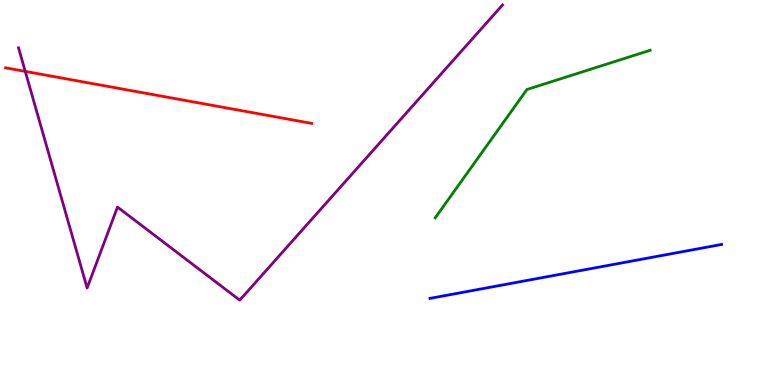[{'lines': ['blue', 'red'], 'intersections': []}, {'lines': ['green', 'red'], 'intersections': []}, {'lines': ['purple', 'red'], 'intersections': [{'x': 0.326, 'y': 8.15}]}, {'lines': ['blue', 'green'], 'intersections': []}, {'lines': ['blue', 'purple'], 'intersections': []}, {'lines': ['green', 'purple'], 'intersections': []}]